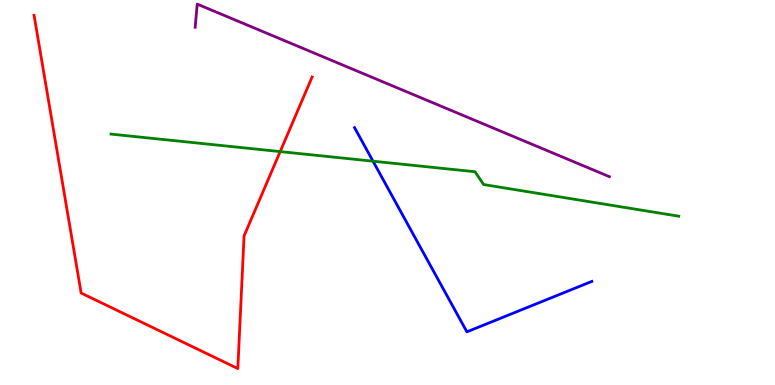[{'lines': ['blue', 'red'], 'intersections': []}, {'lines': ['green', 'red'], 'intersections': [{'x': 3.62, 'y': 6.06}]}, {'lines': ['purple', 'red'], 'intersections': []}, {'lines': ['blue', 'green'], 'intersections': [{'x': 4.81, 'y': 5.81}]}, {'lines': ['blue', 'purple'], 'intersections': []}, {'lines': ['green', 'purple'], 'intersections': []}]